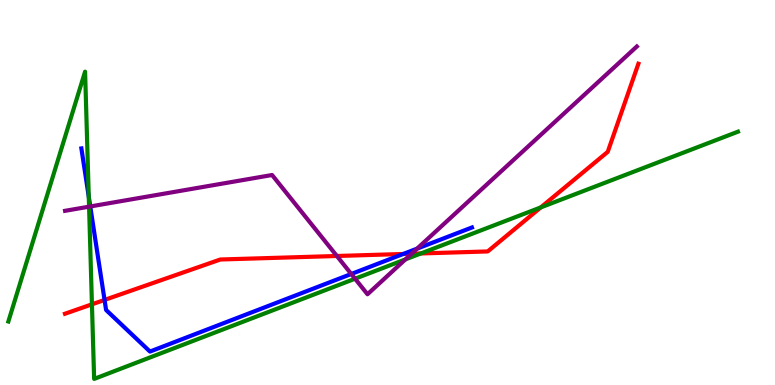[{'lines': ['blue', 'red'], 'intersections': [{'x': 1.35, 'y': 2.21}, {'x': 5.2, 'y': 3.4}]}, {'lines': ['green', 'red'], 'intersections': [{'x': 1.19, 'y': 2.1}, {'x': 5.43, 'y': 3.42}, {'x': 6.98, 'y': 4.61}]}, {'lines': ['purple', 'red'], 'intersections': [{'x': 4.35, 'y': 3.35}, {'x': 5.31, 'y': 3.41}]}, {'lines': ['blue', 'green'], 'intersections': [{'x': 1.15, 'y': 4.89}]}, {'lines': ['blue', 'purple'], 'intersections': [{'x': 1.16, 'y': 4.64}, {'x': 4.53, 'y': 2.88}, {'x': 5.38, 'y': 3.54}]}, {'lines': ['green', 'purple'], 'intersections': [{'x': 1.15, 'y': 4.63}, {'x': 4.58, 'y': 2.76}, {'x': 5.23, 'y': 3.26}]}]